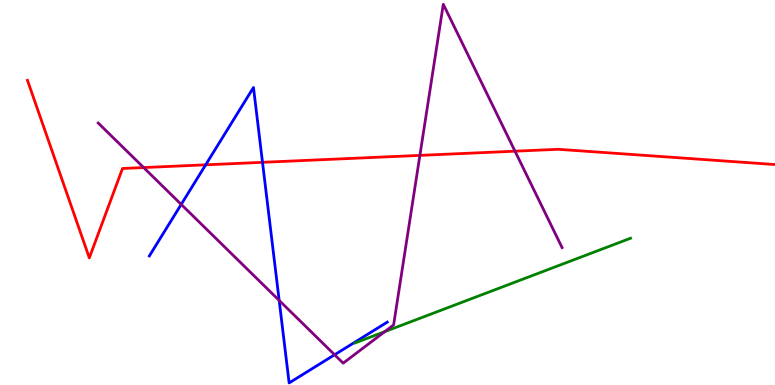[{'lines': ['blue', 'red'], 'intersections': [{'x': 2.65, 'y': 5.72}, {'x': 3.39, 'y': 5.78}]}, {'lines': ['green', 'red'], 'intersections': []}, {'lines': ['purple', 'red'], 'intersections': [{'x': 1.85, 'y': 5.65}, {'x': 5.42, 'y': 5.96}, {'x': 6.65, 'y': 6.07}]}, {'lines': ['blue', 'green'], 'intersections': []}, {'lines': ['blue', 'purple'], 'intersections': [{'x': 2.34, 'y': 4.69}, {'x': 3.6, 'y': 2.2}, {'x': 4.32, 'y': 0.785}]}, {'lines': ['green', 'purple'], 'intersections': [{'x': 4.97, 'y': 1.39}]}]